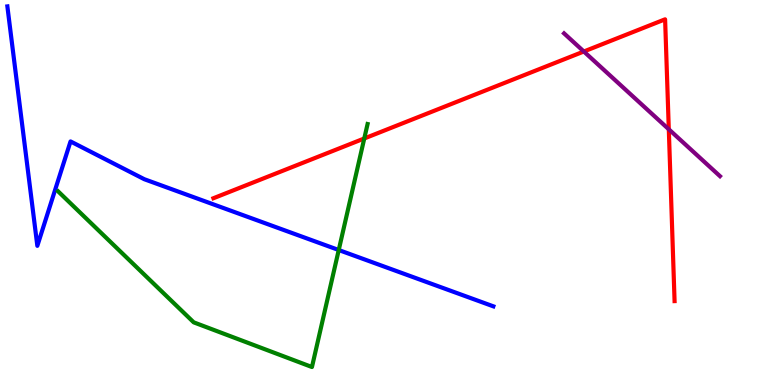[{'lines': ['blue', 'red'], 'intersections': []}, {'lines': ['green', 'red'], 'intersections': [{'x': 4.7, 'y': 6.4}]}, {'lines': ['purple', 'red'], 'intersections': [{'x': 7.53, 'y': 8.66}, {'x': 8.63, 'y': 6.64}]}, {'lines': ['blue', 'green'], 'intersections': [{'x': 4.37, 'y': 3.51}]}, {'lines': ['blue', 'purple'], 'intersections': []}, {'lines': ['green', 'purple'], 'intersections': []}]